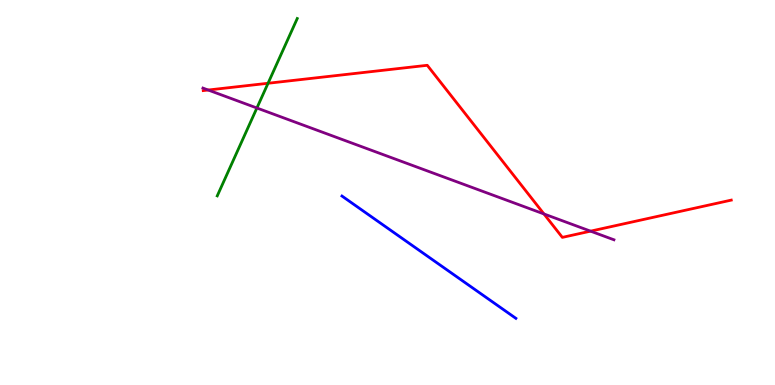[{'lines': ['blue', 'red'], 'intersections': []}, {'lines': ['green', 'red'], 'intersections': [{'x': 3.46, 'y': 7.84}]}, {'lines': ['purple', 'red'], 'intersections': [{'x': 2.69, 'y': 7.66}, {'x': 7.02, 'y': 4.44}, {'x': 7.62, 'y': 4.0}]}, {'lines': ['blue', 'green'], 'intersections': []}, {'lines': ['blue', 'purple'], 'intersections': []}, {'lines': ['green', 'purple'], 'intersections': [{'x': 3.31, 'y': 7.19}]}]